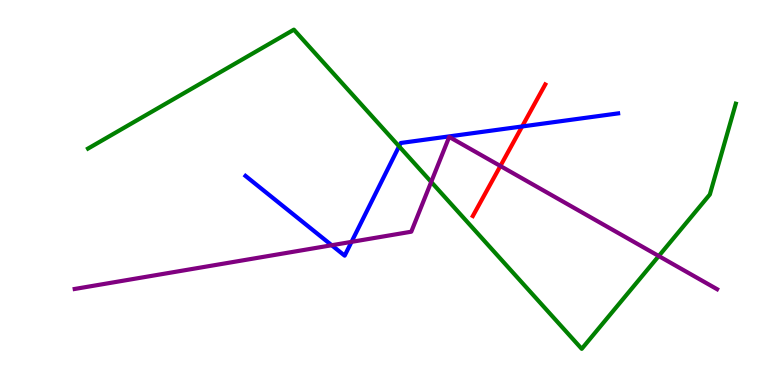[{'lines': ['blue', 'red'], 'intersections': [{'x': 6.74, 'y': 6.72}]}, {'lines': ['green', 'red'], 'intersections': []}, {'lines': ['purple', 'red'], 'intersections': [{'x': 6.46, 'y': 5.69}]}, {'lines': ['blue', 'green'], 'intersections': [{'x': 5.15, 'y': 6.2}]}, {'lines': ['blue', 'purple'], 'intersections': [{'x': 4.28, 'y': 3.63}, {'x': 4.54, 'y': 3.72}]}, {'lines': ['green', 'purple'], 'intersections': [{'x': 5.56, 'y': 5.27}, {'x': 8.5, 'y': 3.35}]}]